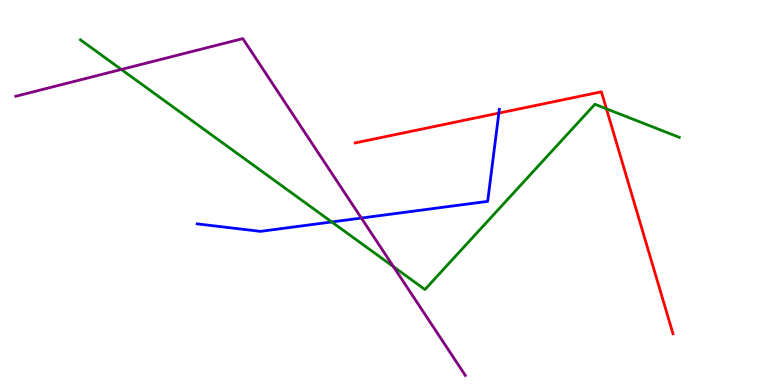[{'lines': ['blue', 'red'], 'intersections': [{'x': 6.44, 'y': 7.06}]}, {'lines': ['green', 'red'], 'intersections': [{'x': 7.82, 'y': 7.17}]}, {'lines': ['purple', 'red'], 'intersections': []}, {'lines': ['blue', 'green'], 'intersections': [{'x': 4.28, 'y': 4.23}]}, {'lines': ['blue', 'purple'], 'intersections': [{'x': 4.66, 'y': 4.34}]}, {'lines': ['green', 'purple'], 'intersections': [{'x': 1.57, 'y': 8.2}, {'x': 5.08, 'y': 3.07}]}]